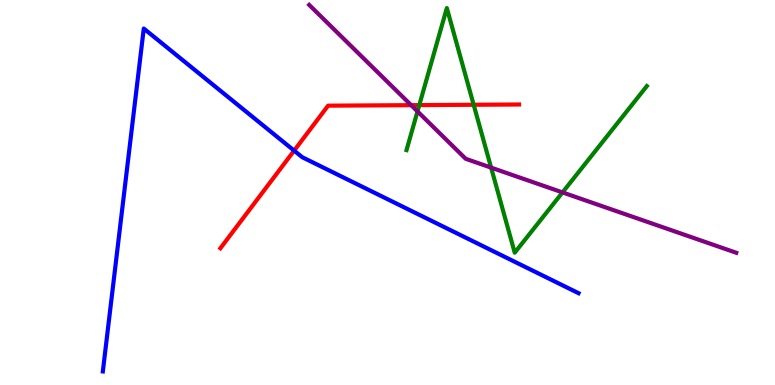[{'lines': ['blue', 'red'], 'intersections': [{'x': 3.8, 'y': 6.09}]}, {'lines': ['green', 'red'], 'intersections': [{'x': 5.41, 'y': 7.27}, {'x': 6.11, 'y': 7.28}]}, {'lines': ['purple', 'red'], 'intersections': [{'x': 5.31, 'y': 7.27}]}, {'lines': ['blue', 'green'], 'intersections': []}, {'lines': ['blue', 'purple'], 'intersections': []}, {'lines': ['green', 'purple'], 'intersections': [{'x': 5.39, 'y': 7.11}, {'x': 6.34, 'y': 5.65}, {'x': 7.26, 'y': 5.0}]}]